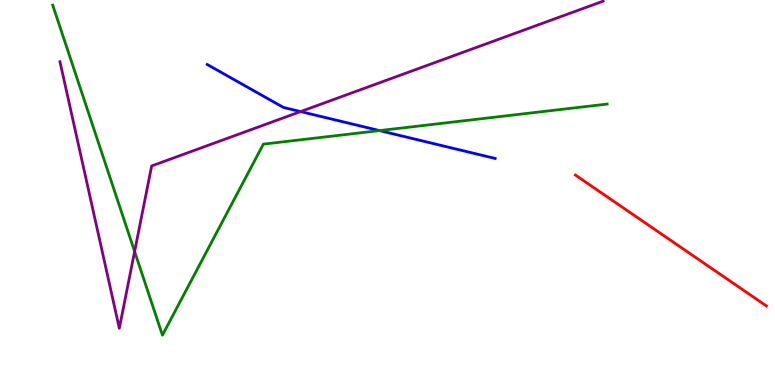[{'lines': ['blue', 'red'], 'intersections': []}, {'lines': ['green', 'red'], 'intersections': []}, {'lines': ['purple', 'red'], 'intersections': []}, {'lines': ['blue', 'green'], 'intersections': [{'x': 4.9, 'y': 6.61}]}, {'lines': ['blue', 'purple'], 'intersections': [{'x': 3.88, 'y': 7.1}]}, {'lines': ['green', 'purple'], 'intersections': [{'x': 1.74, 'y': 3.47}]}]